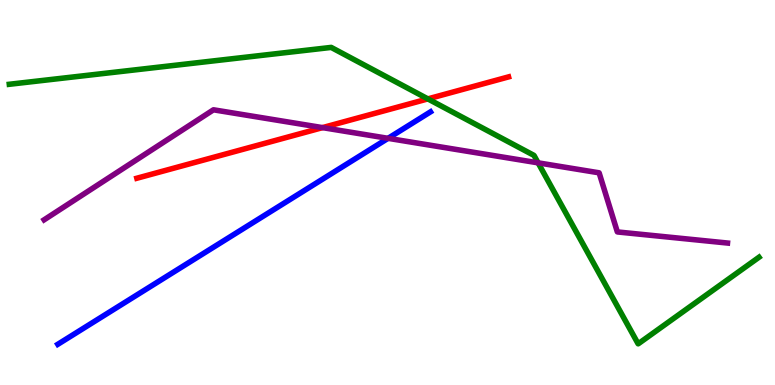[{'lines': ['blue', 'red'], 'intersections': []}, {'lines': ['green', 'red'], 'intersections': [{'x': 5.52, 'y': 7.43}]}, {'lines': ['purple', 'red'], 'intersections': [{'x': 4.16, 'y': 6.69}]}, {'lines': ['blue', 'green'], 'intersections': []}, {'lines': ['blue', 'purple'], 'intersections': [{'x': 5.01, 'y': 6.41}]}, {'lines': ['green', 'purple'], 'intersections': [{'x': 6.94, 'y': 5.77}]}]